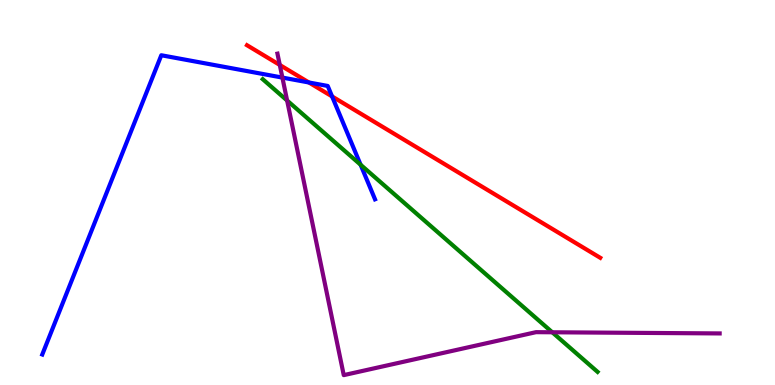[{'lines': ['blue', 'red'], 'intersections': [{'x': 3.99, 'y': 7.86}, {'x': 4.28, 'y': 7.5}]}, {'lines': ['green', 'red'], 'intersections': []}, {'lines': ['purple', 'red'], 'intersections': [{'x': 3.61, 'y': 8.31}]}, {'lines': ['blue', 'green'], 'intersections': [{'x': 4.65, 'y': 5.72}]}, {'lines': ['blue', 'purple'], 'intersections': [{'x': 3.64, 'y': 7.98}]}, {'lines': ['green', 'purple'], 'intersections': [{'x': 3.7, 'y': 7.39}, {'x': 7.13, 'y': 1.37}]}]